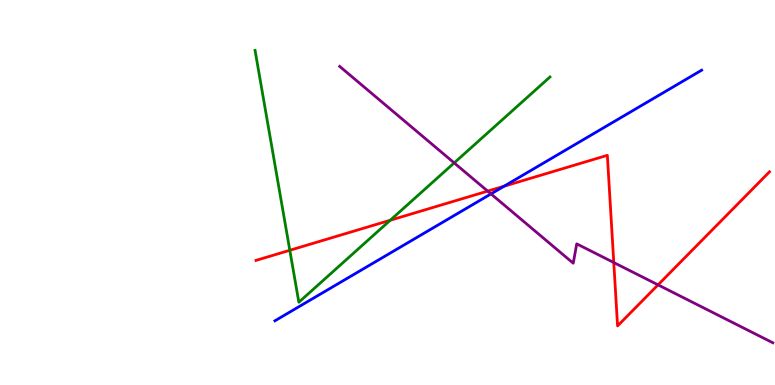[{'lines': ['blue', 'red'], 'intersections': [{'x': 6.5, 'y': 5.16}]}, {'lines': ['green', 'red'], 'intersections': [{'x': 3.74, 'y': 3.5}, {'x': 5.04, 'y': 4.28}]}, {'lines': ['purple', 'red'], 'intersections': [{'x': 6.29, 'y': 5.04}, {'x': 7.92, 'y': 3.18}, {'x': 8.49, 'y': 2.6}]}, {'lines': ['blue', 'green'], 'intersections': []}, {'lines': ['blue', 'purple'], 'intersections': [{'x': 6.34, 'y': 4.96}]}, {'lines': ['green', 'purple'], 'intersections': [{'x': 5.86, 'y': 5.77}]}]